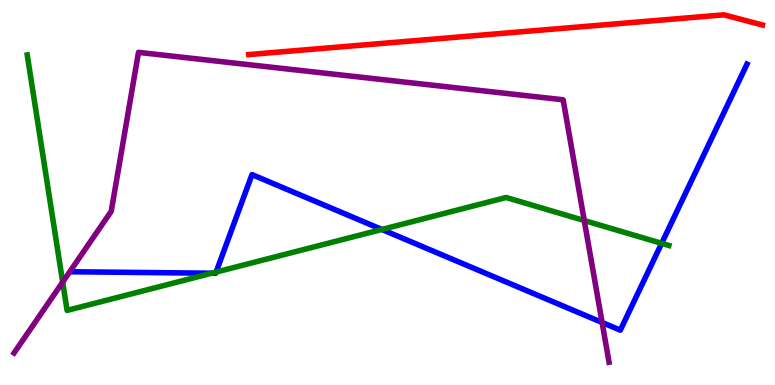[{'lines': ['blue', 'red'], 'intersections': []}, {'lines': ['green', 'red'], 'intersections': []}, {'lines': ['purple', 'red'], 'intersections': []}, {'lines': ['blue', 'green'], 'intersections': [{'x': 2.73, 'y': 2.9}, {'x': 2.79, 'y': 2.93}, {'x': 4.93, 'y': 4.04}, {'x': 8.54, 'y': 3.68}]}, {'lines': ['blue', 'purple'], 'intersections': [{'x': 7.77, 'y': 1.62}]}, {'lines': ['green', 'purple'], 'intersections': [{'x': 0.809, 'y': 2.67}, {'x': 7.54, 'y': 4.27}]}]